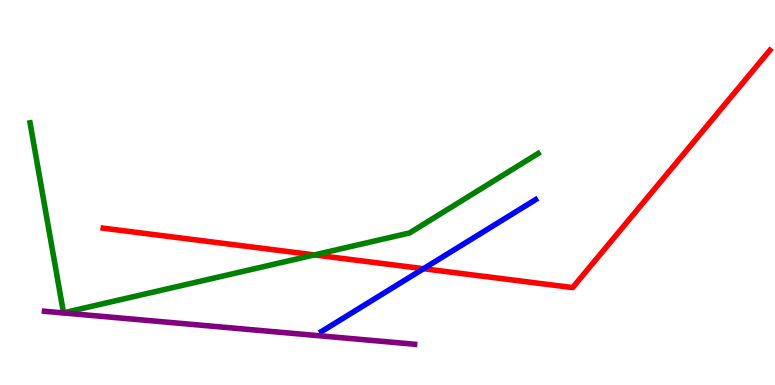[{'lines': ['blue', 'red'], 'intersections': [{'x': 5.46, 'y': 3.02}]}, {'lines': ['green', 'red'], 'intersections': [{'x': 4.06, 'y': 3.38}]}, {'lines': ['purple', 'red'], 'intersections': []}, {'lines': ['blue', 'green'], 'intersections': []}, {'lines': ['blue', 'purple'], 'intersections': []}, {'lines': ['green', 'purple'], 'intersections': []}]